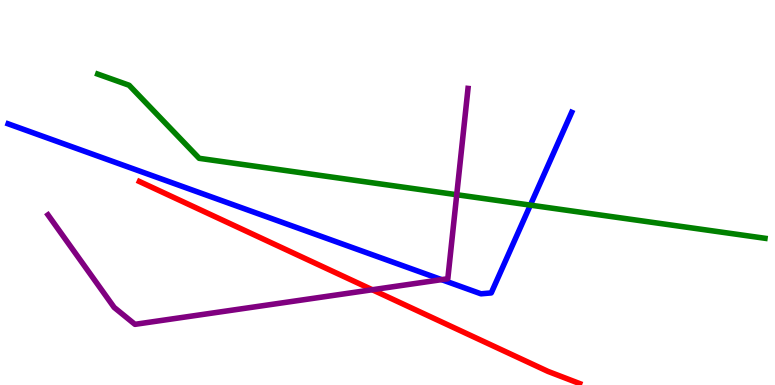[{'lines': ['blue', 'red'], 'intersections': []}, {'lines': ['green', 'red'], 'intersections': []}, {'lines': ['purple', 'red'], 'intersections': [{'x': 4.8, 'y': 2.47}]}, {'lines': ['blue', 'green'], 'intersections': [{'x': 6.84, 'y': 4.67}]}, {'lines': ['blue', 'purple'], 'intersections': [{'x': 5.7, 'y': 2.74}]}, {'lines': ['green', 'purple'], 'intersections': [{'x': 5.89, 'y': 4.94}]}]